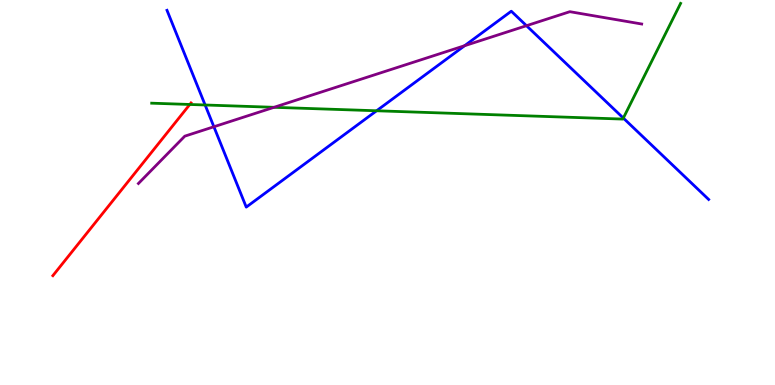[{'lines': ['blue', 'red'], 'intersections': []}, {'lines': ['green', 'red'], 'intersections': [{'x': 2.45, 'y': 7.29}]}, {'lines': ['purple', 'red'], 'intersections': []}, {'lines': ['blue', 'green'], 'intersections': [{'x': 2.65, 'y': 7.27}, {'x': 4.86, 'y': 7.12}, {'x': 8.04, 'y': 6.93}]}, {'lines': ['blue', 'purple'], 'intersections': [{'x': 2.76, 'y': 6.71}, {'x': 6.0, 'y': 8.81}, {'x': 6.79, 'y': 9.33}]}, {'lines': ['green', 'purple'], 'intersections': [{'x': 3.54, 'y': 7.21}]}]